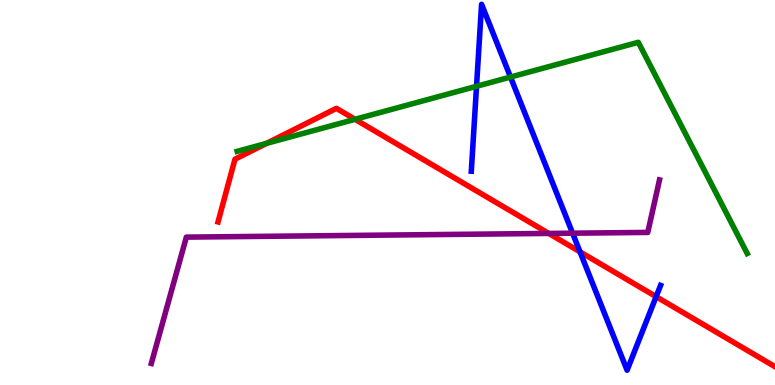[{'lines': ['blue', 'red'], 'intersections': [{'x': 7.48, 'y': 3.46}, {'x': 8.47, 'y': 2.29}]}, {'lines': ['green', 'red'], 'intersections': [{'x': 3.44, 'y': 6.28}, {'x': 4.58, 'y': 6.9}]}, {'lines': ['purple', 'red'], 'intersections': [{'x': 7.08, 'y': 3.94}]}, {'lines': ['blue', 'green'], 'intersections': [{'x': 6.15, 'y': 7.76}, {'x': 6.59, 'y': 8.0}]}, {'lines': ['blue', 'purple'], 'intersections': [{'x': 7.39, 'y': 3.94}]}, {'lines': ['green', 'purple'], 'intersections': []}]